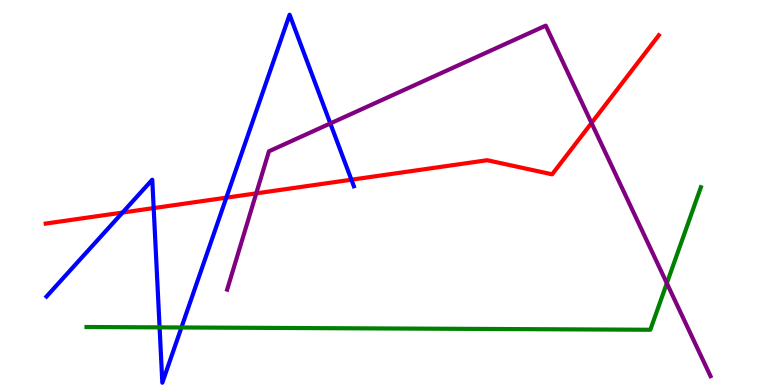[{'lines': ['blue', 'red'], 'intersections': [{'x': 1.58, 'y': 4.48}, {'x': 1.98, 'y': 4.6}, {'x': 2.92, 'y': 4.87}, {'x': 4.53, 'y': 5.33}]}, {'lines': ['green', 'red'], 'intersections': []}, {'lines': ['purple', 'red'], 'intersections': [{'x': 3.31, 'y': 4.98}, {'x': 7.63, 'y': 6.81}]}, {'lines': ['blue', 'green'], 'intersections': [{'x': 2.06, 'y': 1.5}, {'x': 2.34, 'y': 1.49}]}, {'lines': ['blue', 'purple'], 'intersections': [{'x': 4.26, 'y': 6.79}]}, {'lines': ['green', 'purple'], 'intersections': [{'x': 8.6, 'y': 2.64}]}]